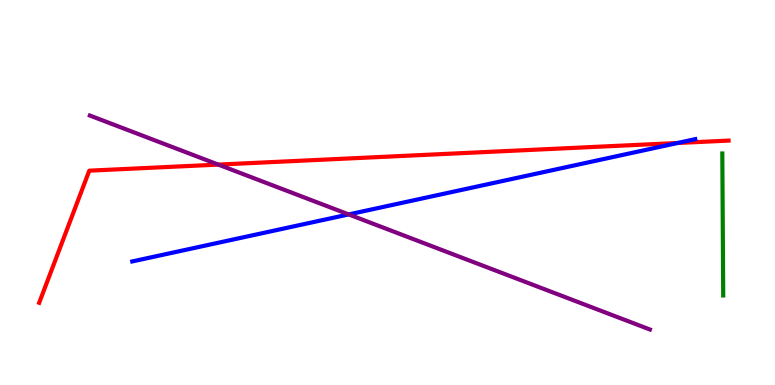[{'lines': ['blue', 'red'], 'intersections': [{'x': 8.74, 'y': 6.29}]}, {'lines': ['green', 'red'], 'intersections': []}, {'lines': ['purple', 'red'], 'intersections': [{'x': 2.82, 'y': 5.72}]}, {'lines': ['blue', 'green'], 'intersections': []}, {'lines': ['blue', 'purple'], 'intersections': [{'x': 4.5, 'y': 4.43}]}, {'lines': ['green', 'purple'], 'intersections': []}]